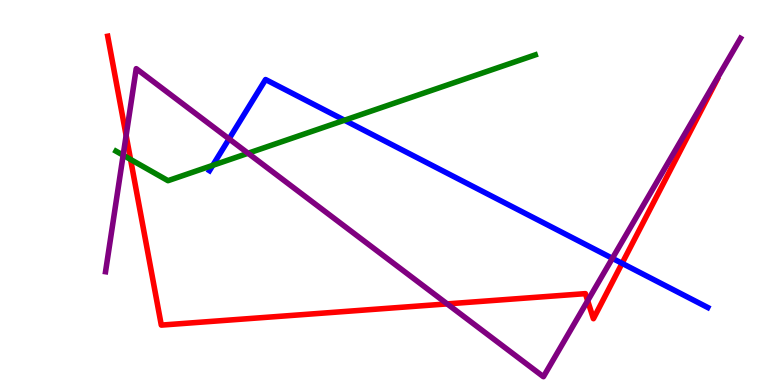[{'lines': ['blue', 'red'], 'intersections': [{'x': 8.03, 'y': 3.16}]}, {'lines': ['green', 'red'], 'intersections': [{'x': 1.68, 'y': 5.86}]}, {'lines': ['purple', 'red'], 'intersections': [{'x': 1.63, 'y': 6.48}, {'x': 5.77, 'y': 2.11}, {'x': 7.58, 'y': 2.19}]}, {'lines': ['blue', 'green'], 'intersections': [{'x': 2.75, 'y': 5.71}, {'x': 4.45, 'y': 6.88}]}, {'lines': ['blue', 'purple'], 'intersections': [{'x': 2.96, 'y': 6.39}, {'x': 7.9, 'y': 3.29}]}, {'lines': ['green', 'purple'], 'intersections': [{'x': 1.59, 'y': 5.97}, {'x': 3.2, 'y': 6.02}]}]